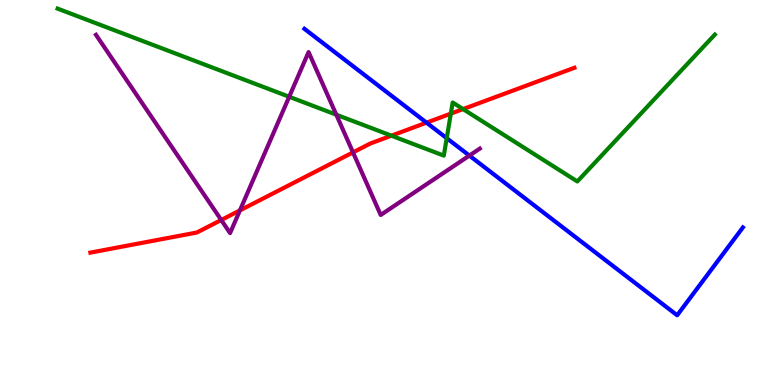[{'lines': ['blue', 'red'], 'intersections': [{'x': 5.5, 'y': 6.81}]}, {'lines': ['green', 'red'], 'intersections': [{'x': 5.05, 'y': 6.48}, {'x': 5.82, 'y': 7.05}, {'x': 5.98, 'y': 7.17}]}, {'lines': ['purple', 'red'], 'intersections': [{'x': 2.85, 'y': 4.29}, {'x': 3.1, 'y': 4.53}, {'x': 4.55, 'y': 6.04}]}, {'lines': ['blue', 'green'], 'intersections': [{'x': 5.76, 'y': 6.41}]}, {'lines': ['blue', 'purple'], 'intersections': [{'x': 6.06, 'y': 5.96}]}, {'lines': ['green', 'purple'], 'intersections': [{'x': 3.73, 'y': 7.49}, {'x': 4.34, 'y': 7.02}]}]